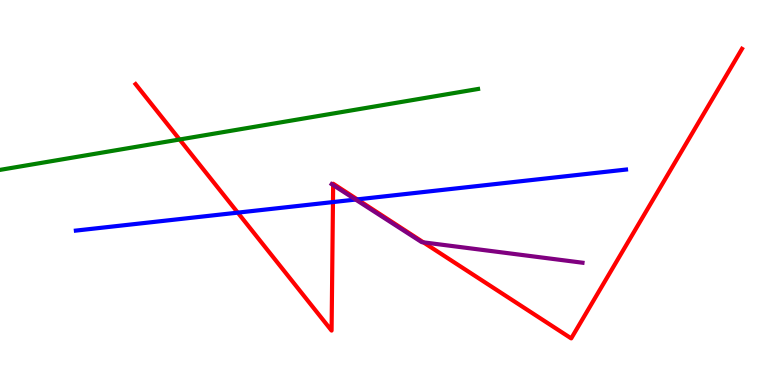[{'lines': ['blue', 'red'], 'intersections': [{'x': 3.07, 'y': 4.48}, {'x': 4.3, 'y': 4.75}, {'x': 4.61, 'y': 4.82}]}, {'lines': ['green', 'red'], 'intersections': [{'x': 2.32, 'y': 6.38}]}, {'lines': ['purple', 'red'], 'intersections': [{'x': 4.3, 'y': 5.19}, {'x': 5.46, 'y': 3.71}]}, {'lines': ['blue', 'green'], 'intersections': []}, {'lines': ['blue', 'purple'], 'intersections': [{'x': 4.59, 'y': 4.82}]}, {'lines': ['green', 'purple'], 'intersections': []}]